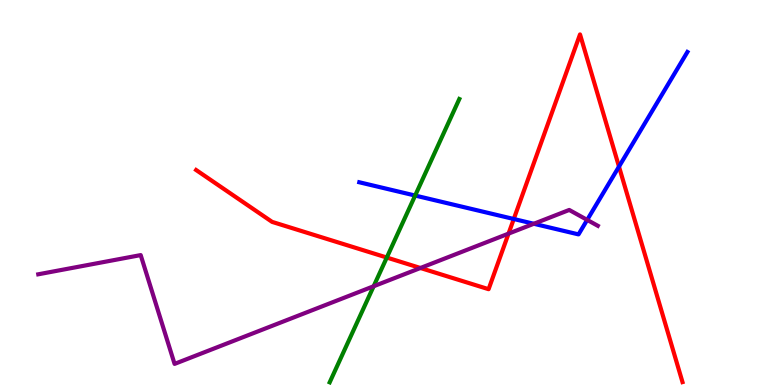[{'lines': ['blue', 'red'], 'intersections': [{'x': 6.63, 'y': 4.31}, {'x': 7.99, 'y': 5.67}]}, {'lines': ['green', 'red'], 'intersections': [{'x': 4.99, 'y': 3.31}]}, {'lines': ['purple', 'red'], 'intersections': [{'x': 5.42, 'y': 3.04}, {'x': 6.56, 'y': 3.93}]}, {'lines': ['blue', 'green'], 'intersections': [{'x': 5.36, 'y': 4.92}]}, {'lines': ['blue', 'purple'], 'intersections': [{'x': 6.89, 'y': 4.19}, {'x': 7.58, 'y': 4.29}]}, {'lines': ['green', 'purple'], 'intersections': [{'x': 4.82, 'y': 2.57}]}]